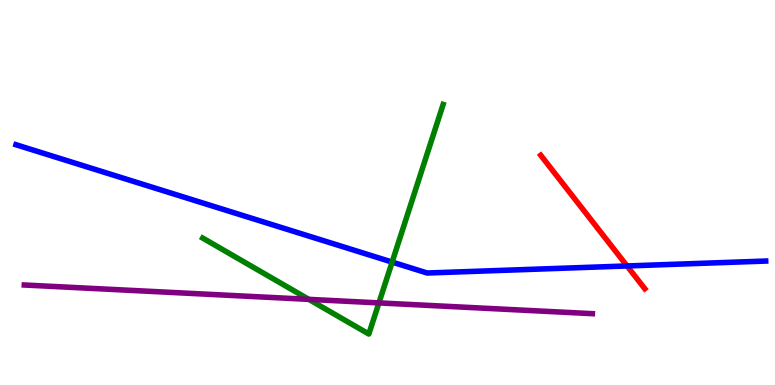[{'lines': ['blue', 'red'], 'intersections': [{'x': 8.09, 'y': 3.09}]}, {'lines': ['green', 'red'], 'intersections': []}, {'lines': ['purple', 'red'], 'intersections': []}, {'lines': ['blue', 'green'], 'intersections': [{'x': 5.06, 'y': 3.19}]}, {'lines': ['blue', 'purple'], 'intersections': []}, {'lines': ['green', 'purple'], 'intersections': [{'x': 3.98, 'y': 2.22}, {'x': 4.89, 'y': 2.13}]}]